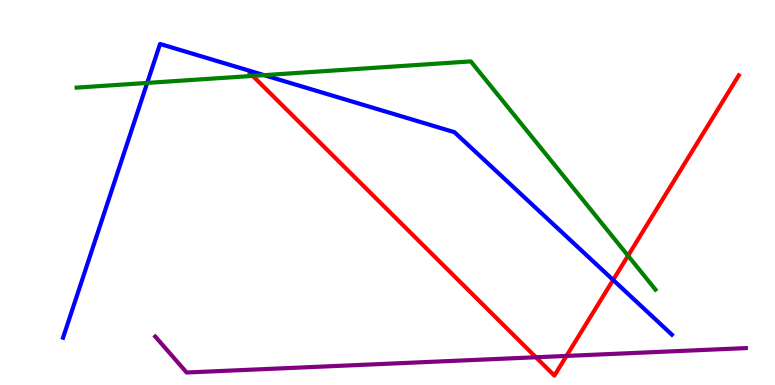[{'lines': ['blue', 'red'], 'intersections': [{'x': 7.91, 'y': 2.73}]}, {'lines': ['green', 'red'], 'intersections': [{'x': 3.26, 'y': 8.03}, {'x': 8.1, 'y': 3.36}]}, {'lines': ['purple', 'red'], 'intersections': [{'x': 6.92, 'y': 0.721}, {'x': 7.31, 'y': 0.755}]}, {'lines': ['blue', 'green'], 'intersections': [{'x': 1.9, 'y': 7.85}, {'x': 3.41, 'y': 8.05}]}, {'lines': ['blue', 'purple'], 'intersections': []}, {'lines': ['green', 'purple'], 'intersections': []}]